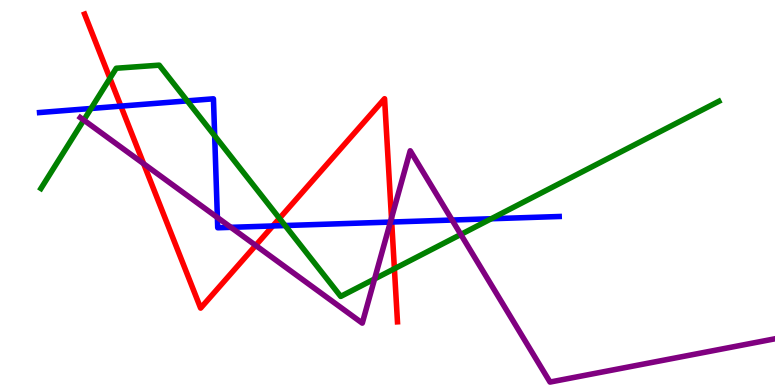[{'lines': ['blue', 'red'], 'intersections': [{'x': 1.56, 'y': 7.24}, {'x': 3.52, 'y': 4.13}, {'x': 5.05, 'y': 4.23}]}, {'lines': ['green', 'red'], 'intersections': [{'x': 1.42, 'y': 7.97}, {'x': 3.61, 'y': 4.33}, {'x': 5.09, 'y': 3.02}]}, {'lines': ['purple', 'red'], 'intersections': [{'x': 1.85, 'y': 5.75}, {'x': 3.3, 'y': 3.63}, {'x': 5.05, 'y': 4.33}]}, {'lines': ['blue', 'green'], 'intersections': [{'x': 1.17, 'y': 7.18}, {'x': 2.42, 'y': 7.38}, {'x': 2.77, 'y': 6.47}, {'x': 3.68, 'y': 4.14}, {'x': 6.34, 'y': 4.32}]}, {'lines': ['blue', 'purple'], 'intersections': [{'x': 2.8, 'y': 4.35}, {'x': 2.98, 'y': 4.1}, {'x': 5.04, 'y': 4.23}, {'x': 5.83, 'y': 4.28}]}, {'lines': ['green', 'purple'], 'intersections': [{'x': 1.08, 'y': 6.88}, {'x': 4.83, 'y': 2.75}, {'x': 5.95, 'y': 3.91}]}]